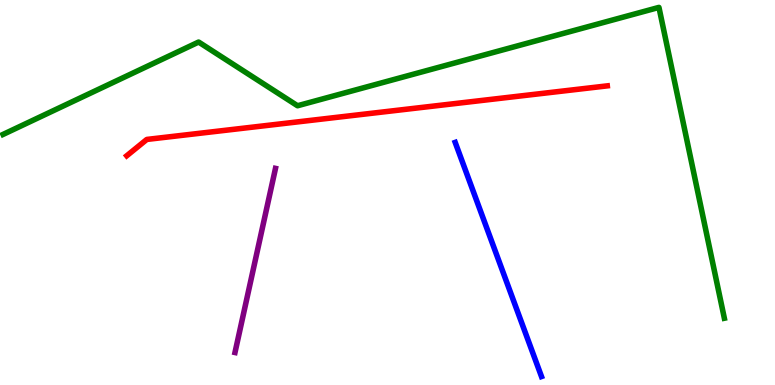[{'lines': ['blue', 'red'], 'intersections': []}, {'lines': ['green', 'red'], 'intersections': []}, {'lines': ['purple', 'red'], 'intersections': []}, {'lines': ['blue', 'green'], 'intersections': []}, {'lines': ['blue', 'purple'], 'intersections': []}, {'lines': ['green', 'purple'], 'intersections': []}]